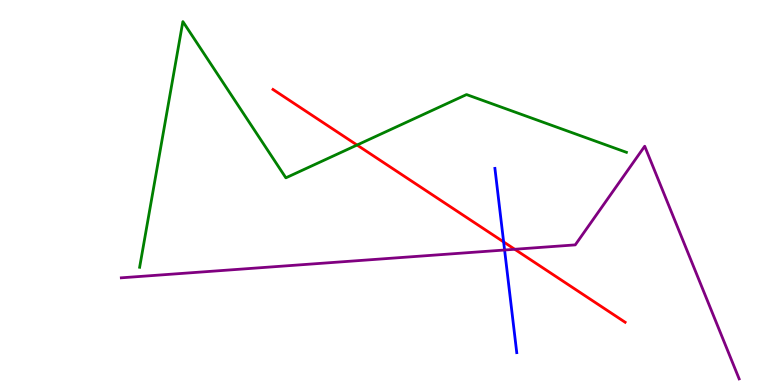[{'lines': ['blue', 'red'], 'intersections': [{'x': 6.5, 'y': 3.72}]}, {'lines': ['green', 'red'], 'intersections': [{'x': 4.61, 'y': 6.23}]}, {'lines': ['purple', 'red'], 'intersections': [{'x': 6.64, 'y': 3.53}]}, {'lines': ['blue', 'green'], 'intersections': []}, {'lines': ['blue', 'purple'], 'intersections': [{'x': 6.51, 'y': 3.51}]}, {'lines': ['green', 'purple'], 'intersections': []}]